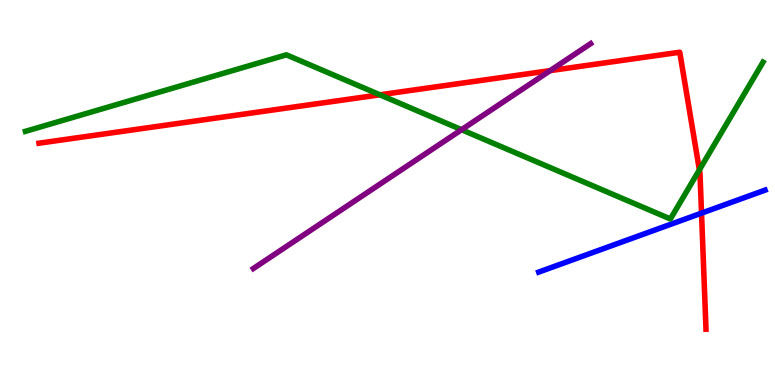[{'lines': ['blue', 'red'], 'intersections': [{'x': 9.05, 'y': 4.46}]}, {'lines': ['green', 'red'], 'intersections': [{'x': 4.9, 'y': 7.54}, {'x': 9.02, 'y': 5.59}]}, {'lines': ['purple', 'red'], 'intersections': [{'x': 7.1, 'y': 8.17}]}, {'lines': ['blue', 'green'], 'intersections': []}, {'lines': ['blue', 'purple'], 'intersections': []}, {'lines': ['green', 'purple'], 'intersections': [{'x': 5.96, 'y': 6.63}]}]